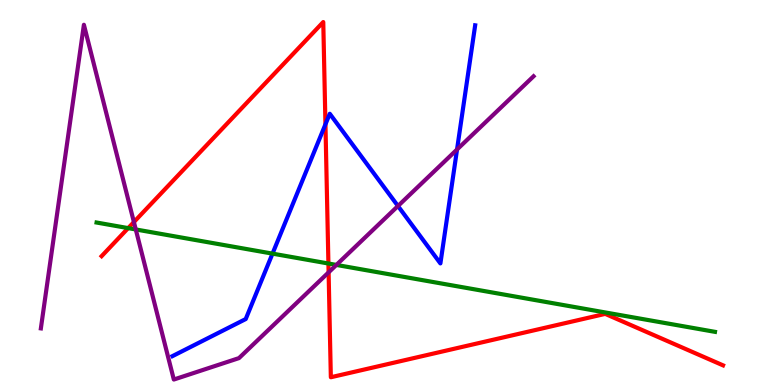[{'lines': ['blue', 'red'], 'intersections': [{'x': 4.2, 'y': 6.77}]}, {'lines': ['green', 'red'], 'intersections': [{'x': 1.65, 'y': 4.08}, {'x': 4.24, 'y': 3.16}]}, {'lines': ['purple', 'red'], 'intersections': [{'x': 1.73, 'y': 4.23}, {'x': 4.24, 'y': 2.93}]}, {'lines': ['blue', 'green'], 'intersections': [{'x': 3.52, 'y': 3.41}]}, {'lines': ['blue', 'purple'], 'intersections': [{'x': 5.14, 'y': 4.65}, {'x': 5.9, 'y': 6.12}]}, {'lines': ['green', 'purple'], 'intersections': [{'x': 1.75, 'y': 4.04}, {'x': 4.34, 'y': 3.12}]}]